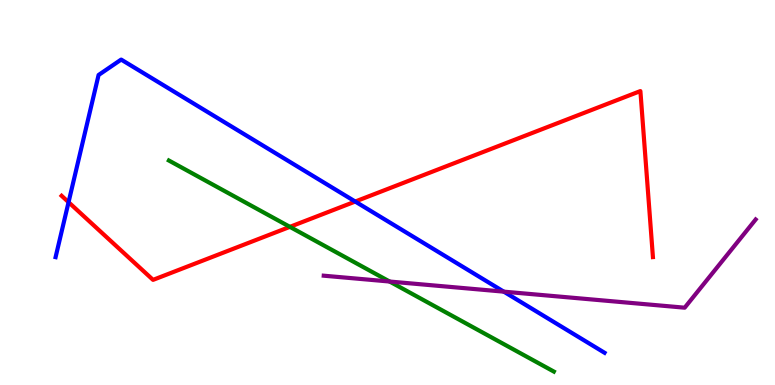[{'lines': ['blue', 'red'], 'intersections': [{'x': 0.885, 'y': 4.75}, {'x': 4.58, 'y': 4.77}]}, {'lines': ['green', 'red'], 'intersections': [{'x': 3.74, 'y': 4.11}]}, {'lines': ['purple', 'red'], 'intersections': []}, {'lines': ['blue', 'green'], 'intersections': []}, {'lines': ['blue', 'purple'], 'intersections': [{'x': 6.5, 'y': 2.42}]}, {'lines': ['green', 'purple'], 'intersections': [{'x': 5.03, 'y': 2.69}]}]